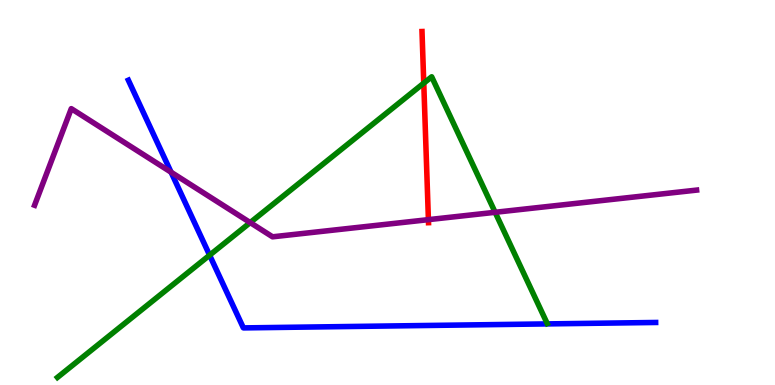[{'lines': ['blue', 'red'], 'intersections': []}, {'lines': ['green', 'red'], 'intersections': [{'x': 5.47, 'y': 7.84}]}, {'lines': ['purple', 'red'], 'intersections': [{'x': 5.53, 'y': 4.29}]}, {'lines': ['blue', 'green'], 'intersections': [{'x': 2.7, 'y': 3.37}]}, {'lines': ['blue', 'purple'], 'intersections': [{'x': 2.21, 'y': 5.53}]}, {'lines': ['green', 'purple'], 'intersections': [{'x': 3.23, 'y': 4.22}, {'x': 6.39, 'y': 4.49}]}]